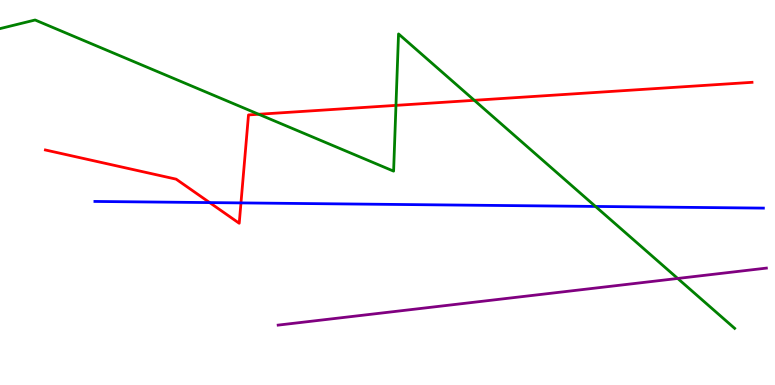[{'lines': ['blue', 'red'], 'intersections': [{'x': 2.71, 'y': 4.74}, {'x': 3.11, 'y': 4.73}]}, {'lines': ['green', 'red'], 'intersections': [{'x': 3.34, 'y': 7.03}, {'x': 5.11, 'y': 7.26}, {'x': 6.12, 'y': 7.39}]}, {'lines': ['purple', 'red'], 'intersections': []}, {'lines': ['blue', 'green'], 'intersections': [{'x': 7.68, 'y': 4.64}]}, {'lines': ['blue', 'purple'], 'intersections': []}, {'lines': ['green', 'purple'], 'intersections': [{'x': 8.74, 'y': 2.77}]}]